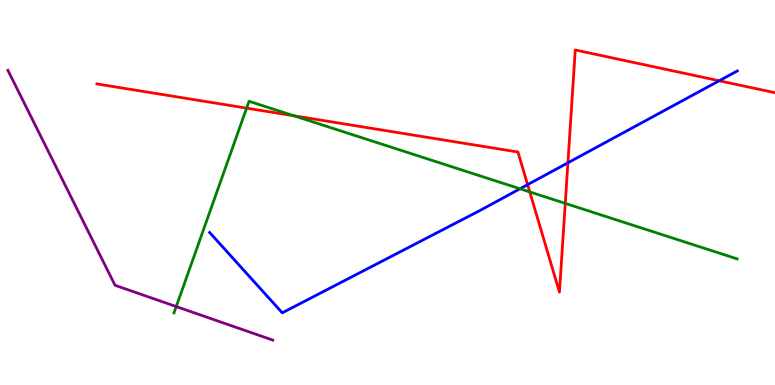[{'lines': ['blue', 'red'], 'intersections': [{'x': 6.81, 'y': 5.2}, {'x': 7.33, 'y': 5.77}, {'x': 9.28, 'y': 7.9}]}, {'lines': ['green', 'red'], 'intersections': [{'x': 3.18, 'y': 7.19}, {'x': 3.79, 'y': 6.99}, {'x': 6.84, 'y': 5.02}, {'x': 7.29, 'y': 4.72}]}, {'lines': ['purple', 'red'], 'intersections': []}, {'lines': ['blue', 'green'], 'intersections': [{'x': 6.71, 'y': 5.1}]}, {'lines': ['blue', 'purple'], 'intersections': []}, {'lines': ['green', 'purple'], 'intersections': [{'x': 2.27, 'y': 2.04}]}]